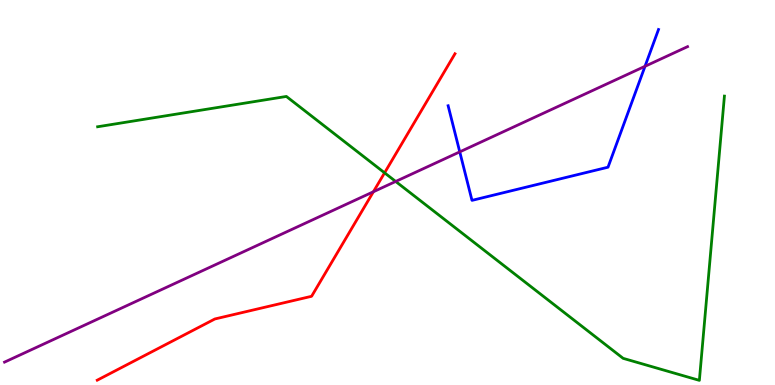[{'lines': ['blue', 'red'], 'intersections': []}, {'lines': ['green', 'red'], 'intersections': [{'x': 4.96, 'y': 5.51}]}, {'lines': ['purple', 'red'], 'intersections': [{'x': 4.82, 'y': 5.02}]}, {'lines': ['blue', 'green'], 'intersections': []}, {'lines': ['blue', 'purple'], 'intersections': [{'x': 5.93, 'y': 6.06}, {'x': 8.32, 'y': 8.28}]}, {'lines': ['green', 'purple'], 'intersections': [{'x': 5.11, 'y': 5.29}]}]